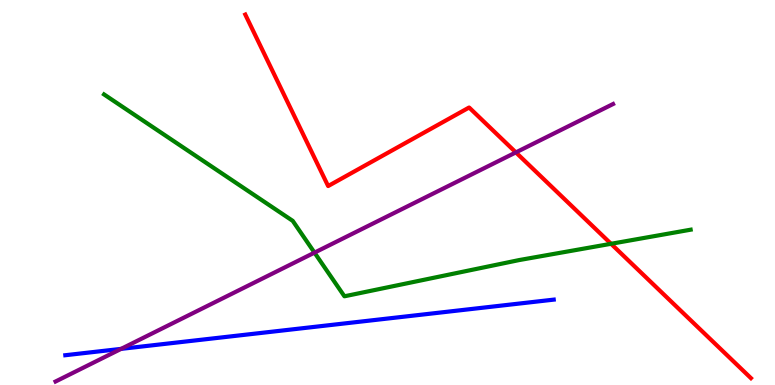[{'lines': ['blue', 'red'], 'intersections': []}, {'lines': ['green', 'red'], 'intersections': [{'x': 7.88, 'y': 3.67}]}, {'lines': ['purple', 'red'], 'intersections': [{'x': 6.66, 'y': 6.04}]}, {'lines': ['blue', 'green'], 'intersections': []}, {'lines': ['blue', 'purple'], 'intersections': [{'x': 1.56, 'y': 0.938}]}, {'lines': ['green', 'purple'], 'intersections': [{'x': 4.06, 'y': 3.44}]}]